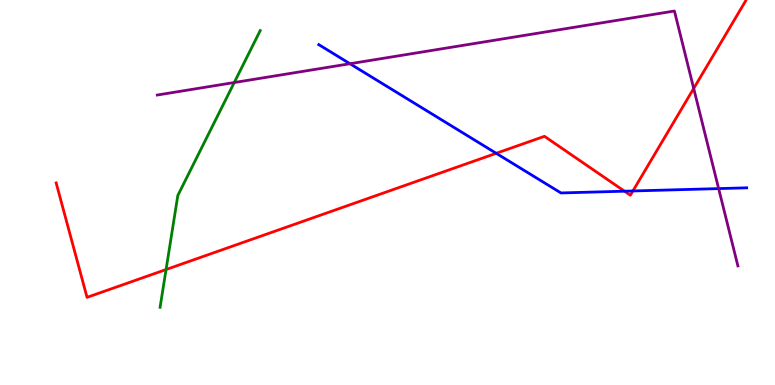[{'lines': ['blue', 'red'], 'intersections': [{'x': 6.4, 'y': 6.02}, {'x': 8.06, 'y': 5.03}, {'x': 8.17, 'y': 5.04}]}, {'lines': ['green', 'red'], 'intersections': [{'x': 2.14, 'y': 3.0}]}, {'lines': ['purple', 'red'], 'intersections': [{'x': 8.95, 'y': 7.7}]}, {'lines': ['blue', 'green'], 'intersections': []}, {'lines': ['blue', 'purple'], 'intersections': [{'x': 4.52, 'y': 8.34}, {'x': 9.27, 'y': 5.1}]}, {'lines': ['green', 'purple'], 'intersections': [{'x': 3.02, 'y': 7.86}]}]